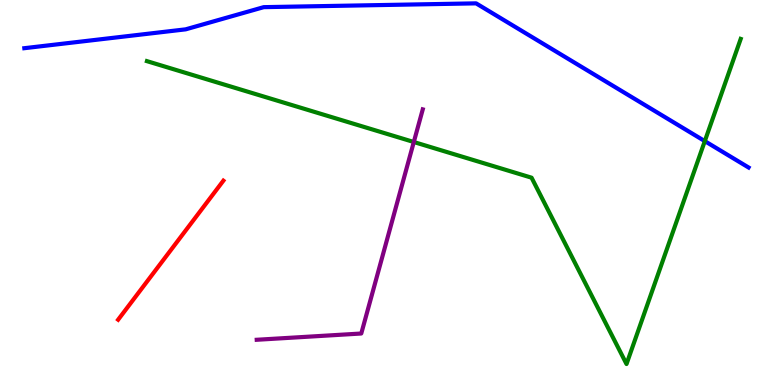[{'lines': ['blue', 'red'], 'intersections': []}, {'lines': ['green', 'red'], 'intersections': []}, {'lines': ['purple', 'red'], 'intersections': []}, {'lines': ['blue', 'green'], 'intersections': [{'x': 9.09, 'y': 6.33}]}, {'lines': ['blue', 'purple'], 'intersections': []}, {'lines': ['green', 'purple'], 'intersections': [{'x': 5.34, 'y': 6.31}]}]